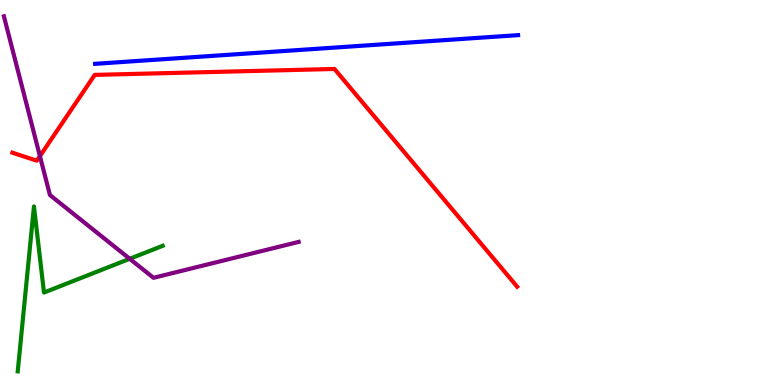[{'lines': ['blue', 'red'], 'intersections': []}, {'lines': ['green', 'red'], 'intersections': []}, {'lines': ['purple', 'red'], 'intersections': [{'x': 0.515, 'y': 5.95}]}, {'lines': ['blue', 'green'], 'intersections': []}, {'lines': ['blue', 'purple'], 'intersections': []}, {'lines': ['green', 'purple'], 'intersections': [{'x': 1.67, 'y': 3.28}]}]